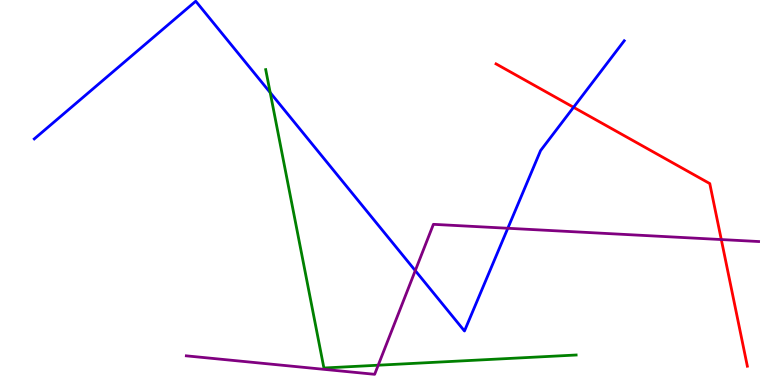[{'lines': ['blue', 'red'], 'intersections': [{'x': 7.4, 'y': 7.21}]}, {'lines': ['green', 'red'], 'intersections': []}, {'lines': ['purple', 'red'], 'intersections': [{'x': 9.31, 'y': 3.78}]}, {'lines': ['blue', 'green'], 'intersections': [{'x': 3.49, 'y': 7.6}]}, {'lines': ['blue', 'purple'], 'intersections': [{'x': 5.36, 'y': 2.97}, {'x': 6.55, 'y': 4.07}]}, {'lines': ['green', 'purple'], 'intersections': [{'x': 4.88, 'y': 0.514}]}]